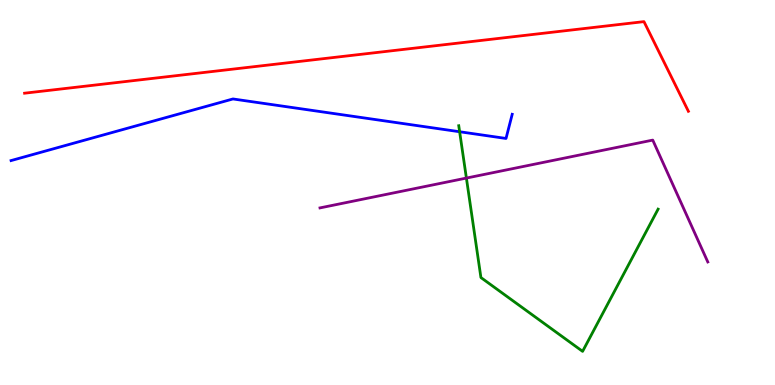[{'lines': ['blue', 'red'], 'intersections': []}, {'lines': ['green', 'red'], 'intersections': []}, {'lines': ['purple', 'red'], 'intersections': []}, {'lines': ['blue', 'green'], 'intersections': [{'x': 5.93, 'y': 6.58}]}, {'lines': ['blue', 'purple'], 'intersections': []}, {'lines': ['green', 'purple'], 'intersections': [{'x': 6.02, 'y': 5.37}]}]